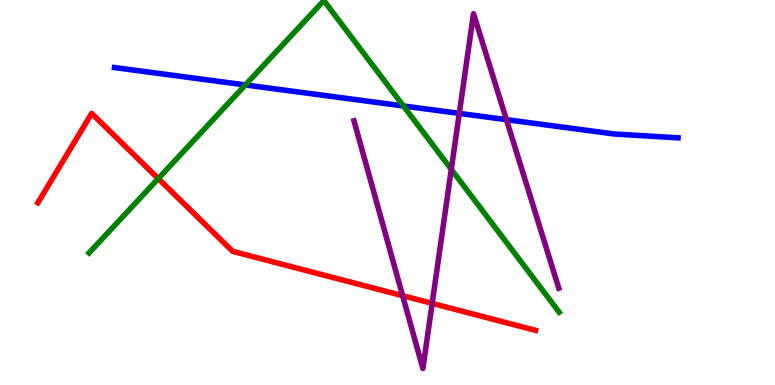[{'lines': ['blue', 'red'], 'intersections': []}, {'lines': ['green', 'red'], 'intersections': [{'x': 2.04, 'y': 5.36}]}, {'lines': ['purple', 'red'], 'intersections': [{'x': 5.2, 'y': 2.32}, {'x': 5.58, 'y': 2.12}]}, {'lines': ['blue', 'green'], 'intersections': [{'x': 3.17, 'y': 7.79}, {'x': 5.21, 'y': 7.25}]}, {'lines': ['blue', 'purple'], 'intersections': [{'x': 5.93, 'y': 7.05}, {'x': 6.53, 'y': 6.89}]}, {'lines': ['green', 'purple'], 'intersections': [{'x': 5.82, 'y': 5.6}]}]